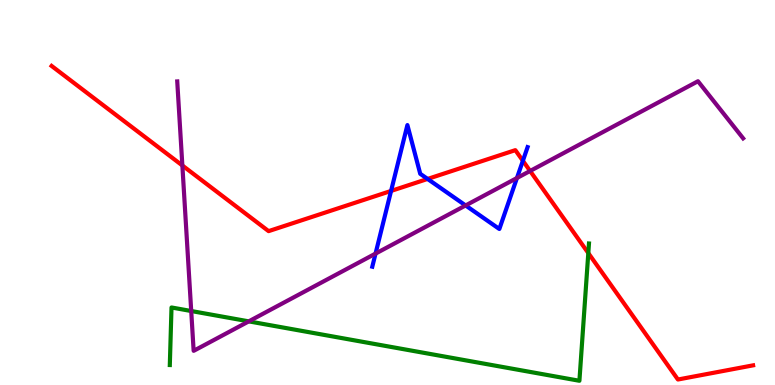[{'lines': ['blue', 'red'], 'intersections': [{'x': 5.05, 'y': 5.04}, {'x': 5.52, 'y': 5.35}, {'x': 6.75, 'y': 5.82}]}, {'lines': ['green', 'red'], 'intersections': [{'x': 7.59, 'y': 3.43}]}, {'lines': ['purple', 'red'], 'intersections': [{'x': 2.35, 'y': 5.7}, {'x': 6.84, 'y': 5.56}]}, {'lines': ['blue', 'green'], 'intersections': []}, {'lines': ['blue', 'purple'], 'intersections': [{'x': 4.85, 'y': 3.41}, {'x': 6.01, 'y': 4.66}, {'x': 6.67, 'y': 5.38}]}, {'lines': ['green', 'purple'], 'intersections': [{'x': 2.47, 'y': 1.92}, {'x': 3.21, 'y': 1.65}]}]